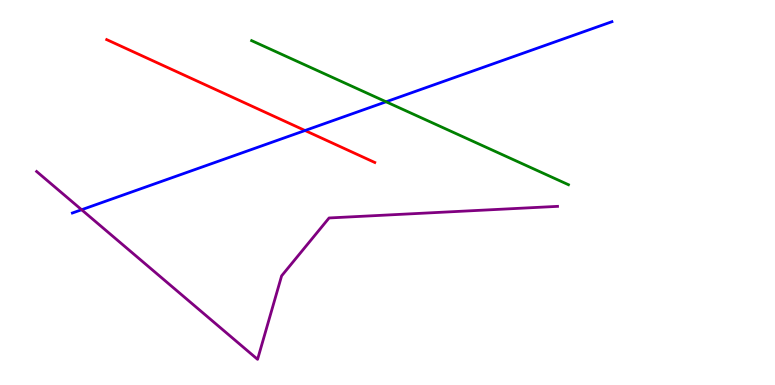[{'lines': ['blue', 'red'], 'intersections': [{'x': 3.94, 'y': 6.61}]}, {'lines': ['green', 'red'], 'intersections': []}, {'lines': ['purple', 'red'], 'intersections': []}, {'lines': ['blue', 'green'], 'intersections': [{'x': 4.98, 'y': 7.36}]}, {'lines': ['blue', 'purple'], 'intersections': [{'x': 1.05, 'y': 4.55}]}, {'lines': ['green', 'purple'], 'intersections': []}]